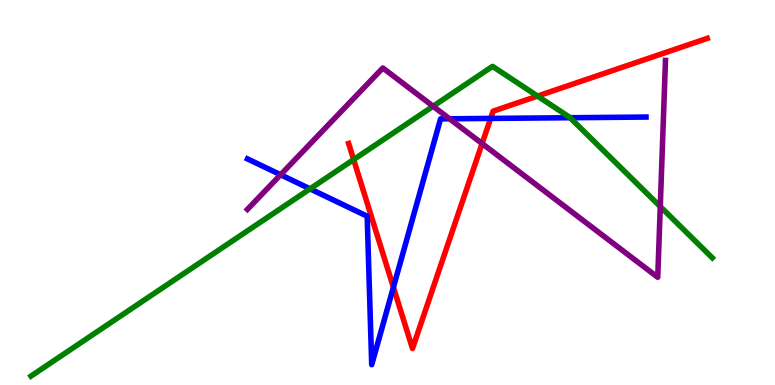[{'lines': ['blue', 'red'], 'intersections': [{'x': 5.08, 'y': 2.54}, {'x': 6.33, 'y': 6.92}]}, {'lines': ['green', 'red'], 'intersections': [{'x': 4.56, 'y': 5.86}, {'x': 6.94, 'y': 7.5}]}, {'lines': ['purple', 'red'], 'intersections': [{'x': 6.22, 'y': 6.27}]}, {'lines': ['blue', 'green'], 'intersections': [{'x': 4.0, 'y': 5.1}, {'x': 7.36, 'y': 6.94}]}, {'lines': ['blue', 'purple'], 'intersections': [{'x': 3.62, 'y': 5.46}, {'x': 5.8, 'y': 6.91}]}, {'lines': ['green', 'purple'], 'intersections': [{'x': 5.59, 'y': 7.24}, {'x': 8.52, 'y': 4.63}]}]